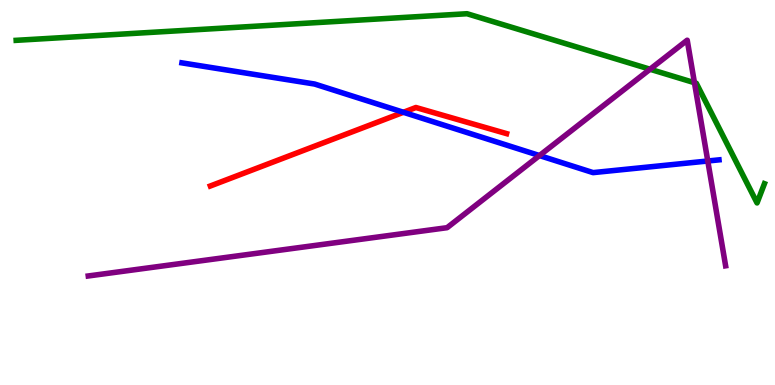[{'lines': ['blue', 'red'], 'intersections': [{'x': 5.21, 'y': 7.08}]}, {'lines': ['green', 'red'], 'intersections': []}, {'lines': ['purple', 'red'], 'intersections': []}, {'lines': ['blue', 'green'], 'intersections': []}, {'lines': ['blue', 'purple'], 'intersections': [{'x': 6.96, 'y': 5.96}, {'x': 9.13, 'y': 5.82}]}, {'lines': ['green', 'purple'], 'intersections': [{'x': 8.39, 'y': 8.2}, {'x': 8.96, 'y': 7.85}]}]